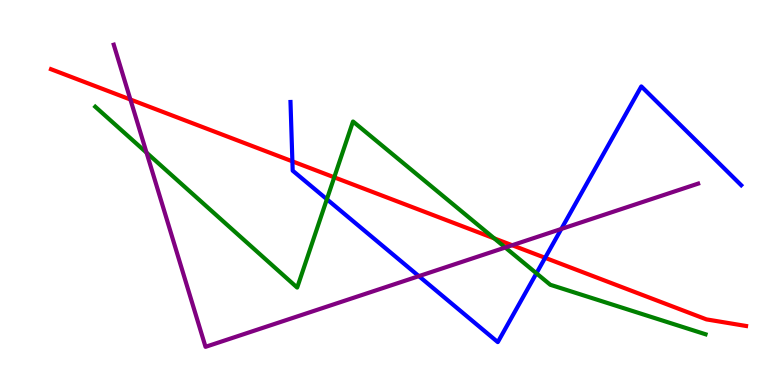[{'lines': ['blue', 'red'], 'intersections': [{'x': 3.77, 'y': 5.81}, {'x': 7.03, 'y': 3.3}]}, {'lines': ['green', 'red'], 'intersections': [{'x': 4.31, 'y': 5.39}, {'x': 6.38, 'y': 3.81}]}, {'lines': ['purple', 'red'], 'intersections': [{'x': 1.68, 'y': 7.42}, {'x': 6.61, 'y': 3.63}]}, {'lines': ['blue', 'green'], 'intersections': [{'x': 4.22, 'y': 4.82}, {'x': 6.92, 'y': 2.9}]}, {'lines': ['blue', 'purple'], 'intersections': [{'x': 5.4, 'y': 2.83}, {'x': 7.24, 'y': 4.05}]}, {'lines': ['green', 'purple'], 'intersections': [{'x': 1.89, 'y': 6.03}, {'x': 6.52, 'y': 3.57}]}]